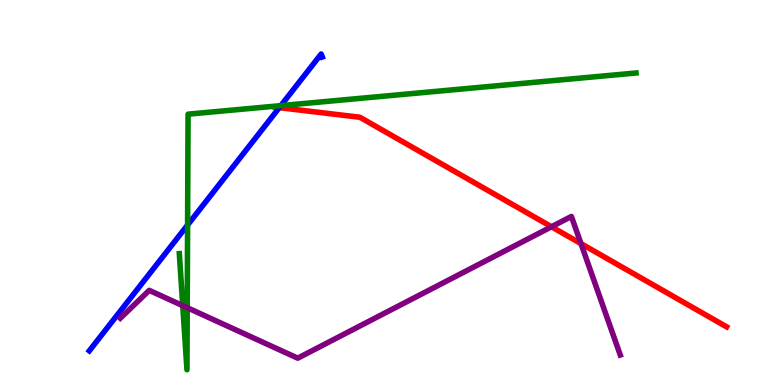[{'lines': ['blue', 'red'], 'intersections': [{'x': 3.6, 'y': 7.2}]}, {'lines': ['green', 'red'], 'intersections': []}, {'lines': ['purple', 'red'], 'intersections': [{'x': 7.12, 'y': 4.11}, {'x': 7.5, 'y': 3.67}]}, {'lines': ['blue', 'green'], 'intersections': [{'x': 2.42, 'y': 4.16}, {'x': 3.62, 'y': 7.26}]}, {'lines': ['blue', 'purple'], 'intersections': []}, {'lines': ['green', 'purple'], 'intersections': [{'x': 2.36, 'y': 2.06}, {'x': 2.42, 'y': 2.01}]}]